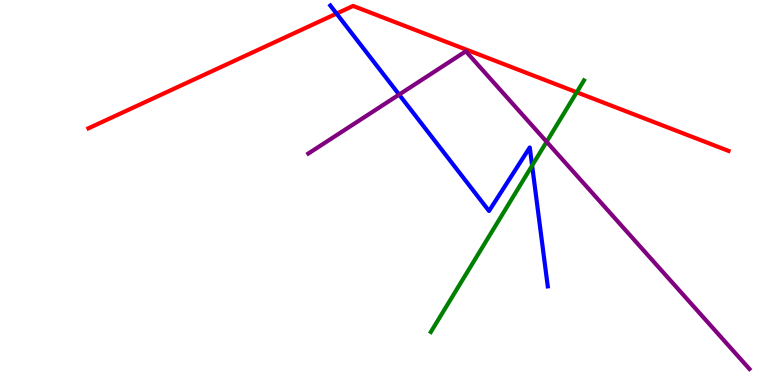[{'lines': ['blue', 'red'], 'intersections': [{'x': 4.34, 'y': 9.65}]}, {'lines': ['green', 'red'], 'intersections': [{'x': 7.44, 'y': 7.6}]}, {'lines': ['purple', 'red'], 'intersections': []}, {'lines': ['blue', 'green'], 'intersections': [{'x': 6.87, 'y': 5.7}]}, {'lines': ['blue', 'purple'], 'intersections': [{'x': 5.15, 'y': 7.54}]}, {'lines': ['green', 'purple'], 'intersections': [{'x': 7.05, 'y': 6.32}]}]